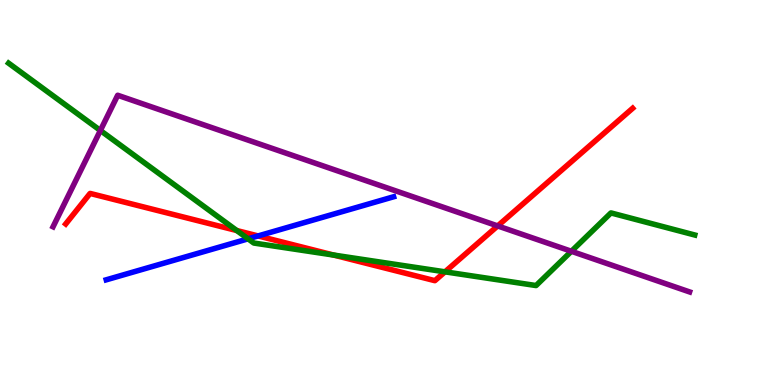[{'lines': ['blue', 'red'], 'intersections': [{'x': 3.33, 'y': 3.87}]}, {'lines': ['green', 'red'], 'intersections': [{'x': 3.06, 'y': 4.01}, {'x': 4.31, 'y': 3.38}, {'x': 5.74, 'y': 2.94}]}, {'lines': ['purple', 'red'], 'intersections': [{'x': 6.42, 'y': 4.13}]}, {'lines': ['blue', 'green'], 'intersections': [{'x': 3.2, 'y': 3.8}]}, {'lines': ['blue', 'purple'], 'intersections': []}, {'lines': ['green', 'purple'], 'intersections': [{'x': 1.3, 'y': 6.61}, {'x': 7.37, 'y': 3.47}]}]